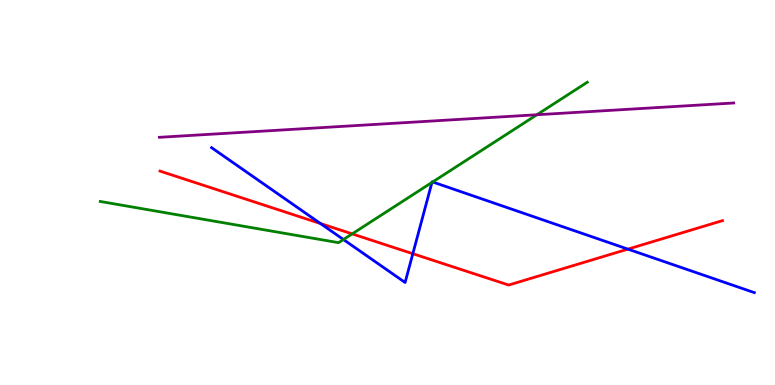[{'lines': ['blue', 'red'], 'intersections': [{'x': 4.14, 'y': 4.19}, {'x': 5.33, 'y': 3.41}, {'x': 8.1, 'y': 3.53}]}, {'lines': ['green', 'red'], 'intersections': [{'x': 4.54, 'y': 3.92}]}, {'lines': ['purple', 'red'], 'intersections': []}, {'lines': ['blue', 'green'], 'intersections': [{'x': 4.43, 'y': 3.78}, {'x': 5.57, 'y': 5.26}, {'x': 5.58, 'y': 5.27}]}, {'lines': ['blue', 'purple'], 'intersections': []}, {'lines': ['green', 'purple'], 'intersections': [{'x': 6.93, 'y': 7.02}]}]